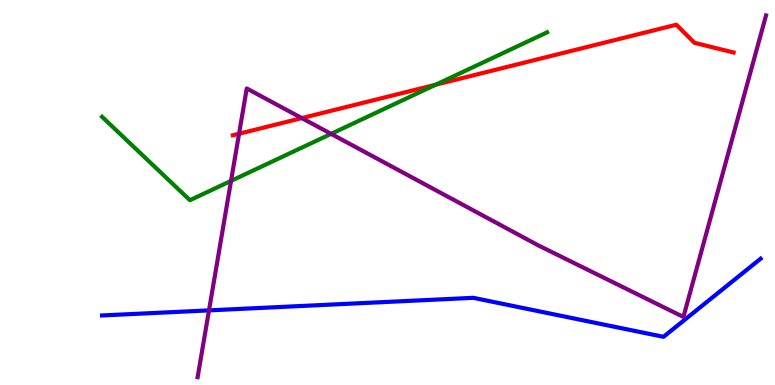[{'lines': ['blue', 'red'], 'intersections': []}, {'lines': ['green', 'red'], 'intersections': [{'x': 5.62, 'y': 7.8}]}, {'lines': ['purple', 'red'], 'intersections': [{'x': 3.08, 'y': 6.53}, {'x': 3.89, 'y': 6.93}]}, {'lines': ['blue', 'green'], 'intersections': []}, {'lines': ['blue', 'purple'], 'intersections': [{'x': 2.7, 'y': 1.94}]}, {'lines': ['green', 'purple'], 'intersections': [{'x': 2.98, 'y': 5.3}, {'x': 4.27, 'y': 6.52}]}]